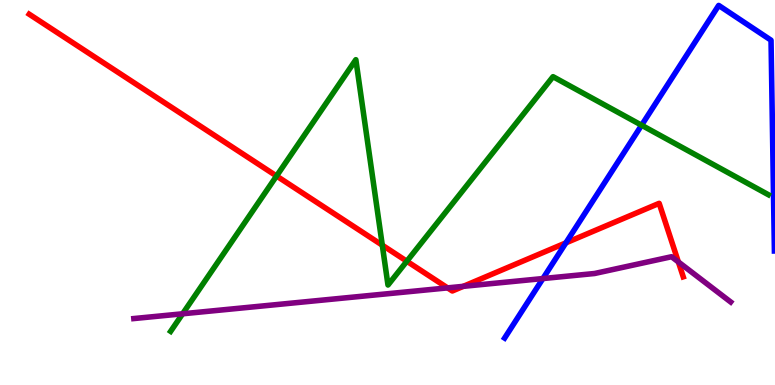[{'lines': ['blue', 'red'], 'intersections': [{'x': 7.3, 'y': 3.69}]}, {'lines': ['green', 'red'], 'intersections': [{'x': 3.57, 'y': 5.43}, {'x': 4.93, 'y': 3.63}, {'x': 5.25, 'y': 3.21}]}, {'lines': ['purple', 'red'], 'intersections': [{'x': 5.78, 'y': 2.52}, {'x': 5.98, 'y': 2.56}, {'x': 8.75, 'y': 3.2}]}, {'lines': ['blue', 'green'], 'intersections': [{'x': 8.28, 'y': 6.75}]}, {'lines': ['blue', 'purple'], 'intersections': [{'x': 7.01, 'y': 2.76}]}, {'lines': ['green', 'purple'], 'intersections': [{'x': 2.36, 'y': 1.85}]}]